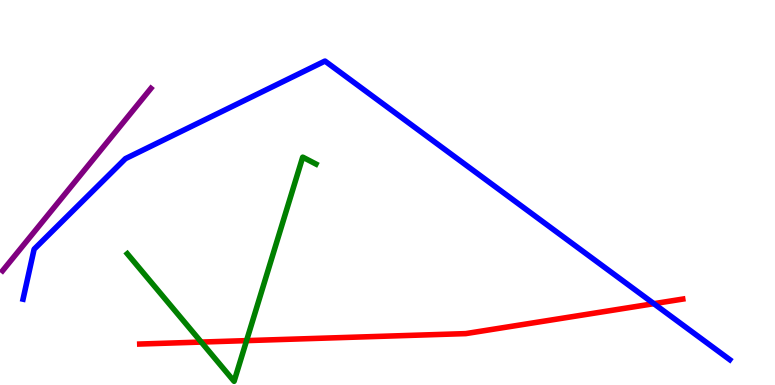[{'lines': ['blue', 'red'], 'intersections': [{'x': 8.44, 'y': 2.11}]}, {'lines': ['green', 'red'], 'intersections': [{'x': 2.6, 'y': 1.12}, {'x': 3.18, 'y': 1.15}]}, {'lines': ['purple', 'red'], 'intersections': []}, {'lines': ['blue', 'green'], 'intersections': []}, {'lines': ['blue', 'purple'], 'intersections': []}, {'lines': ['green', 'purple'], 'intersections': []}]